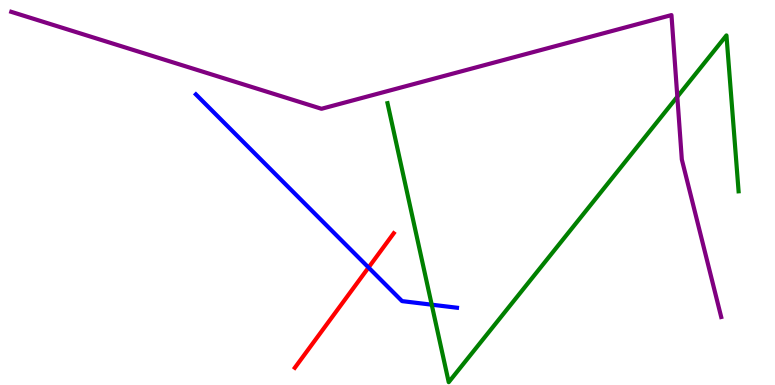[{'lines': ['blue', 'red'], 'intersections': [{'x': 4.76, 'y': 3.05}]}, {'lines': ['green', 'red'], 'intersections': []}, {'lines': ['purple', 'red'], 'intersections': []}, {'lines': ['blue', 'green'], 'intersections': [{'x': 5.57, 'y': 2.09}]}, {'lines': ['blue', 'purple'], 'intersections': []}, {'lines': ['green', 'purple'], 'intersections': [{'x': 8.74, 'y': 7.49}]}]